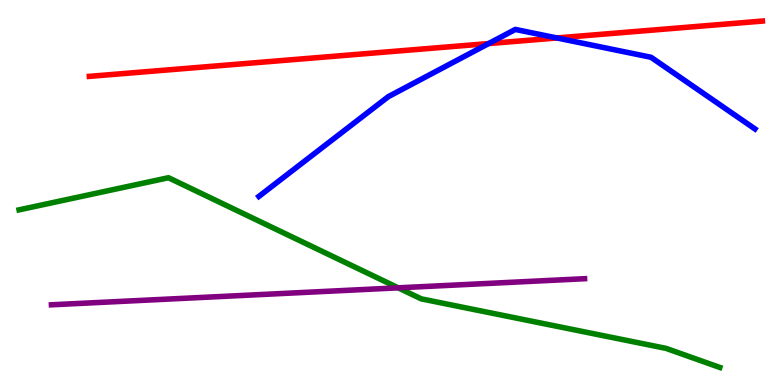[{'lines': ['blue', 'red'], 'intersections': [{'x': 6.3, 'y': 8.87}, {'x': 7.19, 'y': 9.01}]}, {'lines': ['green', 'red'], 'intersections': []}, {'lines': ['purple', 'red'], 'intersections': []}, {'lines': ['blue', 'green'], 'intersections': []}, {'lines': ['blue', 'purple'], 'intersections': []}, {'lines': ['green', 'purple'], 'intersections': [{'x': 5.14, 'y': 2.52}]}]